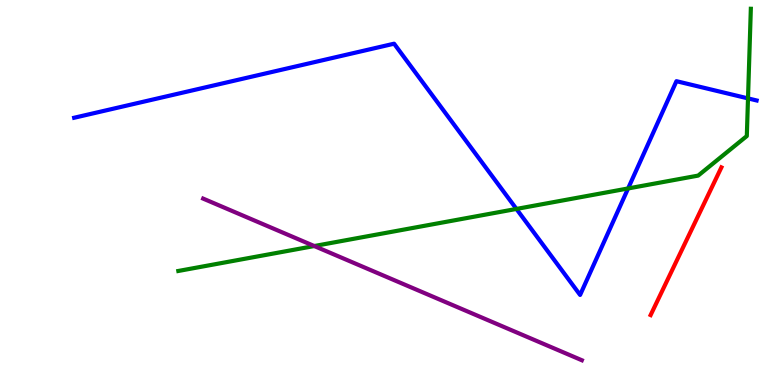[{'lines': ['blue', 'red'], 'intersections': []}, {'lines': ['green', 'red'], 'intersections': []}, {'lines': ['purple', 'red'], 'intersections': []}, {'lines': ['blue', 'green'], 'intersections': [{'x': 6.66, 'y': 4.57}, {'x': 8.1, 'y': 5.11}, {'x': 9.65, 'y': 7.44}]}, {'lines': ['blue', 'purple'], 'intersections': []}, {'lines': ['green', 'purple'], 'intersections': [{'x': 4.06, 'y': 3.61}]}]